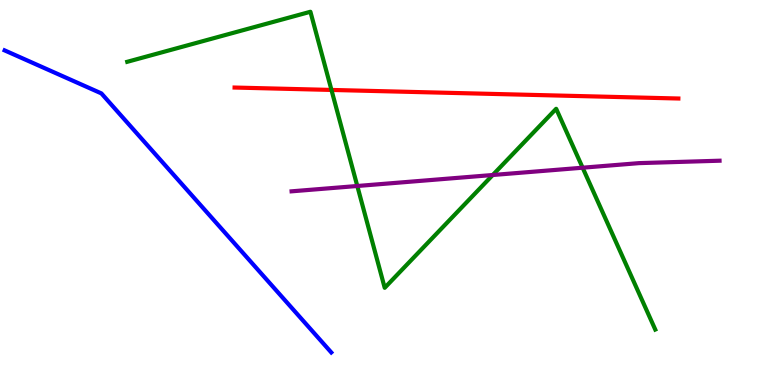[{'lines': ['blue', 'red'], 'intersections': []}, {'lines': ['green', 'red'], 'intersections': [{'x': 4.28, 'y': 7.66}]}, {'lines': ['purple', 'red'], 'intersections': []}, {'lines': ['blue', 'green'], 'intersections': []}, {'lines': ['blue', 'purple'], 'intersections': []}, {'lines': ['green', 'purple'], 'intersections': [{'x': 4.61, 'y': 5.17}, {'x': 6.36, 'y': 5.45}, {'x': 7.52, 'y': 5.64}]}]